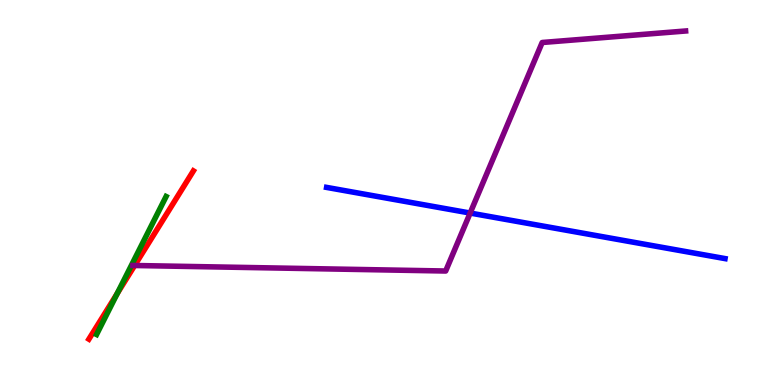[{'lines': ['blue', 'red'], 'intersections': []}, {'lines': ['green', 'red'], 'intersections': [{'x': 1.51, 'y': 2.37}]}, {'lines': ['purple', 'red'], 'intersections': [{'x': 1.74, 'y': 3.1}]}, {'lines': ['blue', 'green'], 'intersections': []}, {'lines': ['blue', 'purple'], 'intersections': [{'x': 6.07, 'y': 4.47}]}, {'lines': ['green', 'purple'], 'intersections': []}]